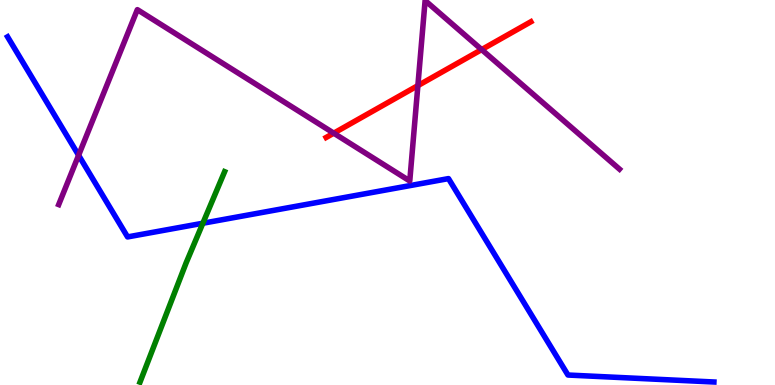[{'lines': ['blue', 'red'], 'intersections': []}, {'lines': ['green', 'red'], 'intersections': []}, {'lines': ['purple', 'red'], 'intersections': [{'x': 4.31, 'y': 6.54}, {'x': 5.39, 'y': 7.78}, {'x': 6.21, 'y': 8.71}]}, {'lines': ['blue', 'green'], 'intersections': [{'x': 2.62, 'y': 4.2}]}, {'lines': ['blue', 'purple'], 'intersections': [{'x': 1.01, 'y': 5.97}]}, {'lines': ['green', 'purple'], 'intersections': []}]